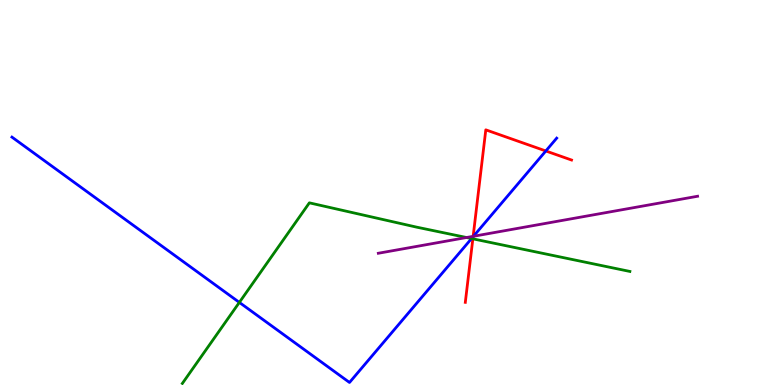[{'lines': ['blue', 'red'], 'intersections': [{'x': 6.1, 'y': 3.85}, {'x': 7.04, 'y': 6.08}]}, {'lines': ['green', 'red'], 'intersections': [{'x': 6.1, 'y': 3.8}]}, {'lines': ['purple', 'red'], 'intersections': [{'x': 6.11, 'y': 3.86}]}, {'lines': ['blue', 'green'], 'intersections': [{'x': 3.09, 'y': 2.15}, {'x': 6.08, 'y': 3.8}]}, {'lines': ['blue', 'purple'], 'intersections': [{'x': 6.11, 'y': 3.86}]}, {'lines': ['green', 'purple'], 'intersections': [{'x': 6.02, 'y': 3.83}]}]